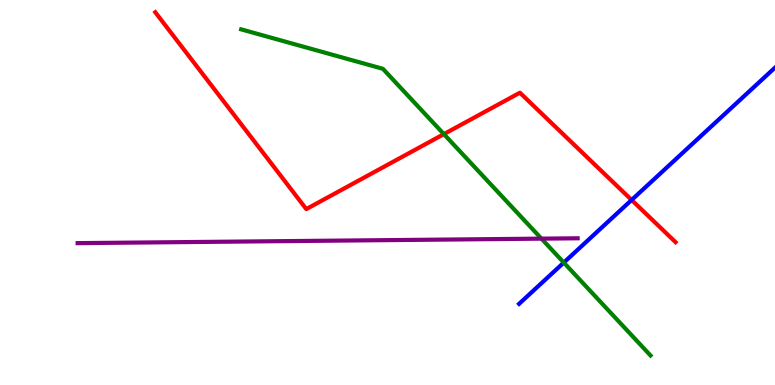[{'lines': ['blue', 'red'], 'intersections': [{'x': 8.15, 'y': 4.81}]}, {'lines': ['green', 'red'], 'intersections': [{'x': 5.73, 'y': 6.52}]}, {'lines': ['purple', 'red'], 'intersections': []}, {'lines': ['blue', 'green'], 'intersections': [{'x': 7.27, 'y': 3.18}]}, {'lines': ['blue', 'purple'], 'intersections': []}, {'lines': ['green', 'purple'], 'intersections': [{'x': 6.99, 'y': 3.8}]}]